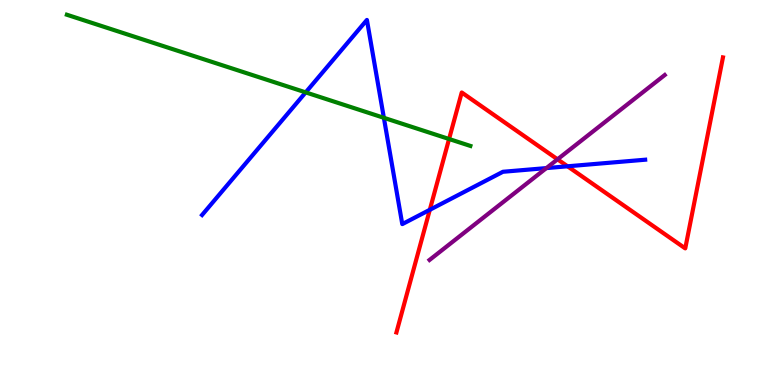[{'lines': ['blue', 'red'], 'intersections': [{'x': 5.55, 'y': 4.55}, {'x': 7.32, 'y': 5.68}]}, {'lines': ['green', 'red'], 'intersections': [{'x': 5.79, 'y': 6.39}]}, {'lines': ['purple', 'red'], 'intersections': [{'x': 7.19, 'y': 5.86}]}, {'lines': ['blue', 'green'], 'intersections': [{'x': 3.94, 'y': 7.6}, {'x': 4.95, 'y': 6.94}]}, {'lines': ['blue', 'purple'], 'intersections': [{'x': 7.05, 'y': 5.63}]}, {'lines': ['green', 'purple'], 'intersections': []}]